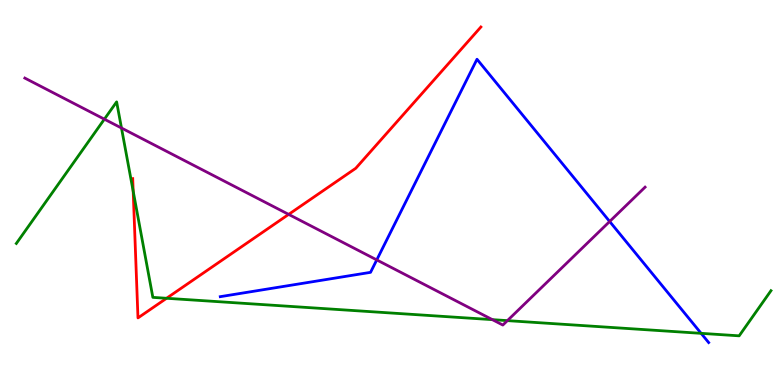[{'lines': ['blue', 'red'], 'intersections': []}, {'lines': ['green', 'red'], 'intersections': [{'x': 1.72, 'y': 5.03}, {'x': 2.15, 'y': 2.25}]}, {'lines': ['purple', 'red'], 'intersections': [{'x': 3.72, 'y': 4.43}]}, {'lines': ['blue', 'green'], 'intersections': [{'x': 9.05, 'y': 1.34}]}, {'lines': ['blue', 'purple'], 'intersections': [{'x': 4.86, 'y': 3.25}, {'x': 7.87, 'y': 4.25}]}, {'lines': ['green', 'purple'], 'intersections': [{'x': 1.35, 'y': 6.9}, {'x': 1.57, 'y': 6.67}, {'x': 6.35, 'y': 1.7}, {'x': 6.55, 'y': 1.67}]}]